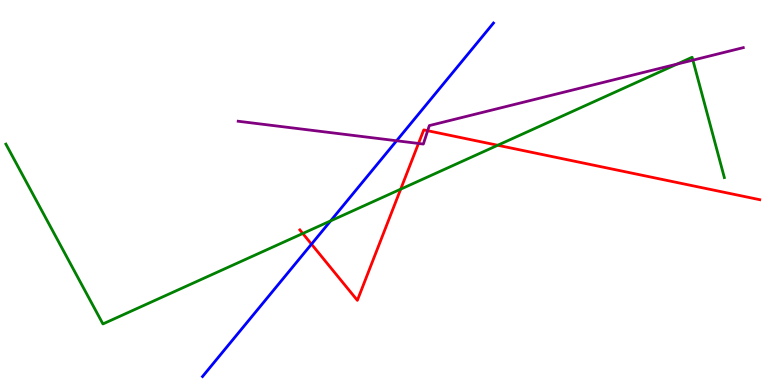[{'lines': ['blue', 'red'], 'intersections': [{'x': 4.02, 'y': 3.66}]}, {'lines': ['green', 'red'], 'intersections': [{'x': 3.91, 'y': 3.94}, {'x': 5.17, 'y': 5.09}, {'x': 6.42, 'y': 6.23}]}, {'lines': ['purple', 'red'], 'intersections': [{'x': 5.4, 'y': 6.27}, {'x': 5.52, 'y': 6.6}]}, {'lines': ['blue', 'green'], 'intersections': [{'x': 4.27, 'y': 4.26}]}, {'lines': ['blue', 'purple'], 'intersections': [{'x': 5.12, 'y': 6.34}]}, {'lines': ['green', 'purple'], 'intersections': [{'x': 8.74, 'y': 8.34}, {'x': 8.94, 'y': 8.44}]}]